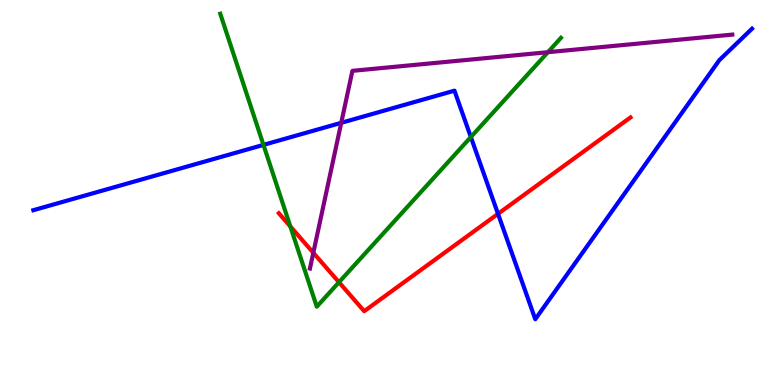[{'lines': ['blue', 'red'], 'intersections': [{'x': 6.43, 'y': 4.45}]}, {'lines': ['green', 'red'], 'intersections': [{'x': 3.75, 'y': 4.12}, {'x': 4.37, 'y': 2.67}]}, {'lines': ['purple', 'red'], 'intersections': [{'x': 4.04, 'y': 3.43}]}, {'lines': ['blue', 'green'], 'intersections': [{'x': 3.4, 'y': 6.24}, {'x': 6.08, 'y': 6.44}]}, {'lines': ['blue', 'purple'], 'intersections': [{'x': 4.4, 'y': 6.81}]}, {'lines': ['green', 'purple'], 'intersections': [{'x': 7.07, 'y': 8.64}]}]